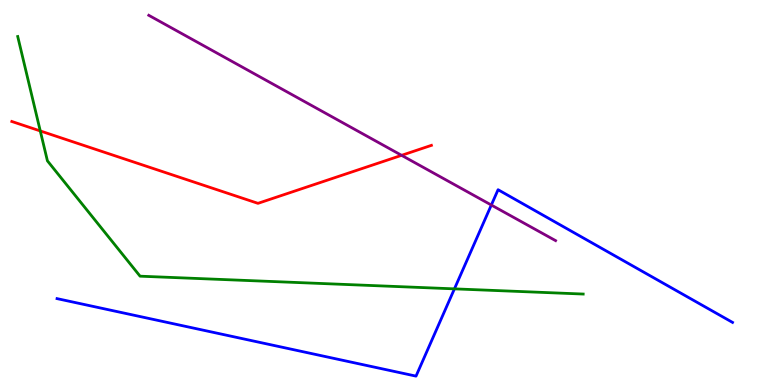[{'lines': ['blue', 'red'], 'intersections': []}, {'lines': ['green', 'red'], 'intersections': [{'x': 0.52, 'y': 6.6}]}, {'lines': ['purple', 'red'], 'intersections': [{'x': 5.18, 'y': 5.97}]}, {'lines': ['blue', 'green'], 'intersections': [{'x': 5.86, 'y': 2.5}]}, {'lines': ['blue', 'purple'], 'intersections': [{'x': 6.34, 'y': 4.67}]}, {'lines': ['green', 'purple'], 'intersections': []}]